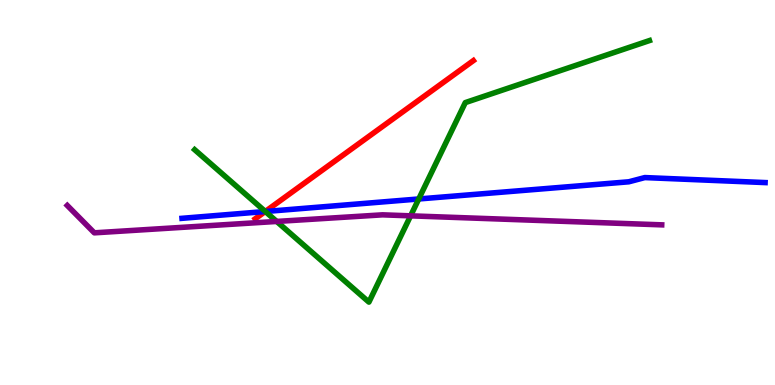[{'lines': ['blue', 'red'], 'intersections': [{'x': 3.42, 'y': 4.51}]}, {'lines': ['green', 'red'], 'intersections': [{'x': 3.42, 'y': 4.51}]}, {'lines': ['purple', 'red'], 'intersections': []}, {'lines': ['blue', 'green'], 'intersections': [{'x': 3.42, 'y': 4.51}, {'x': 5.4, 'y': 4.83}]}, {'lines': ['blue', 'purple'], 'intersections': []}, {'lines': ['green', 'purple'], 'intersections': [{'x': 3.57, 'y': 4.25}, {'x': 5.3, 'y': 4.39}]}]